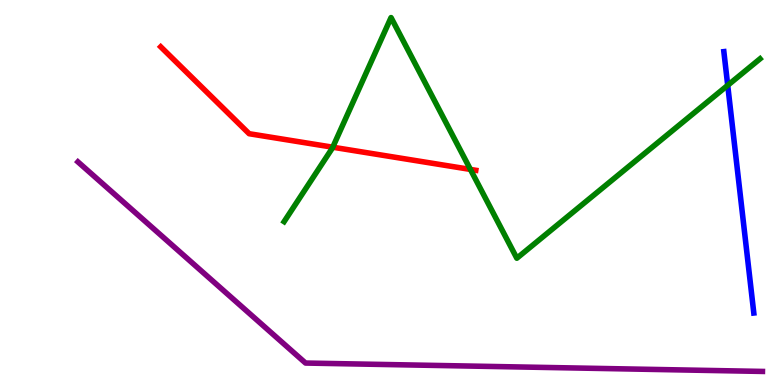[{'lines': ['blue', 'red'], 'intersections': []}, {'lines': ['green', 'red'], 'intersections': [{'x': 4.29, 'y': 6.18}, {'x': 6.07, 'y': 5.6}]}, {'lines': ['purple', 'red'], 'intersections': []}, {'lines': ['blue', 'green'], 'intersections': [{'x': 9.39, 'y': 7.78}]}, {'lines': ['blue', 'purple'], 'intersections': []}, {'lines': ['green', 'purple'], 'intersections': []}]